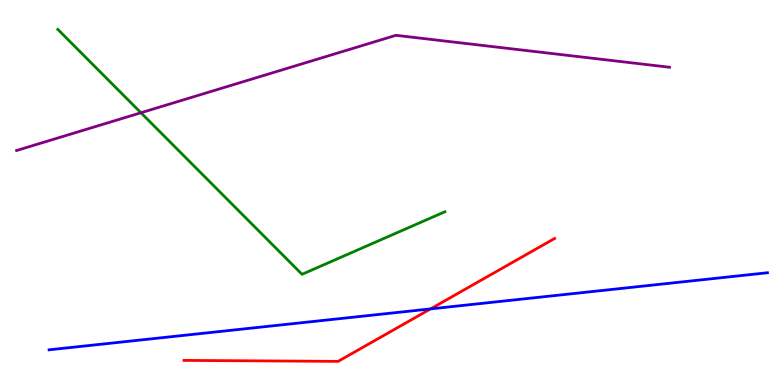[{'lines': ['blue', 'red'], 'intersections': [{'x': 5.56, 'y': 1.98}]}, {'lines': ['green', 'red'], 'intersections': []}, {'lines': ['purple', 'red'], 'intersections': []}, {'lines': ['blue', 'green'], 'intersections': []}, {'lines': ['blue', 'purple'], 'intersections': []}, {'lines': ['green', 'purple'], 'intersections': [{'x': 1.82, 'y': 7.07}]}]